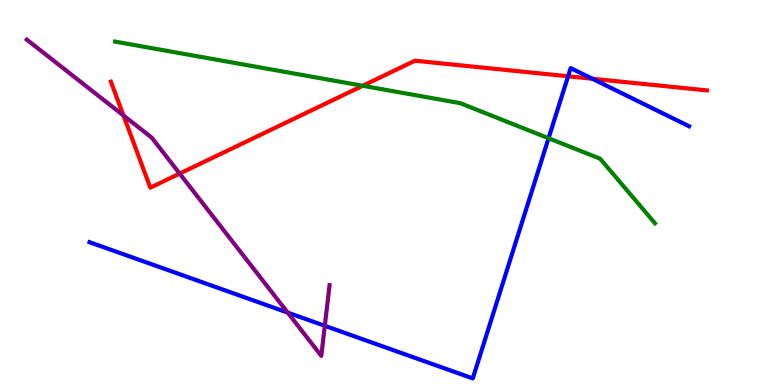[{'lines': ['blue', 'red'], 'intersections': [{'x': 7.33, 'y': 8.02}, {'x': 7.64, 'y': 7.95}]}, {'lines': ['green', 'red'], 'intersections': [{'x': 4.68, 'y': 7.77}]}, {'lines': ['purple', 'red'], 'intersections': [{'x': 1.59, 'y': 7.0}, {'x': 2.32, 'y': 5.49}]}, {'lines': ['blue', 'green'], 'intersections': [{'x': 7.08, 'y': 6.41}]}, {'lines': ['blue', 'purple'], 'intersections': [{'x': 3.71, 'y': 1.88}, {'x': 4.19, 'y': 1.54}]}, {'lines': ['green', 'purple'], 'intersections': []}]